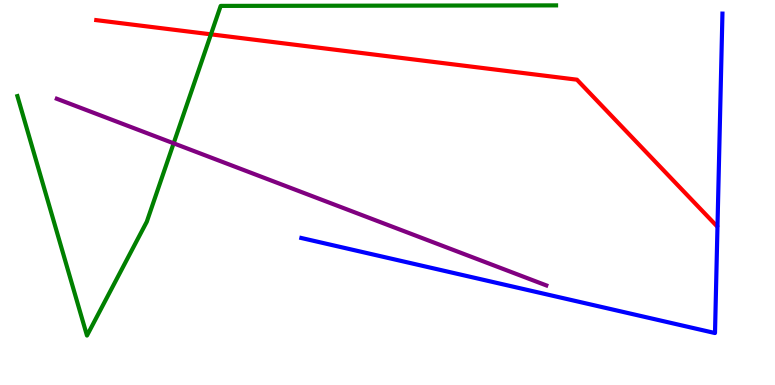[{'lines': ['blue', 'red'], 'intersections': []}, {'lines': ['green', 'red'], 'intersections': [{'x': 2.72, 'y': 9.11}]}, {'lines': ['purple', 'red'], 'intersections': []}, {'lines': ['blue', 'green'], 'intersections': []}, {'lines': ['blue', 'purple'], 'intersections': []}, {'lines': ['green', 'purple'], 'intersections': [{'x': 2.24, 'y': 6.28}]}]